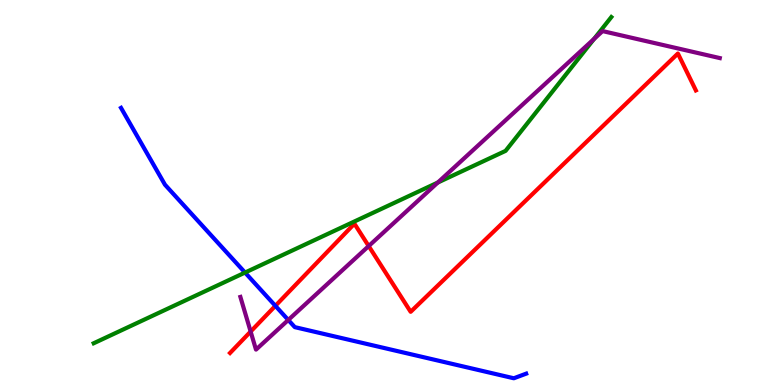[{'lines': ['blue', 'red'], 'intersections': [{'x': 3.55, 'y': 2.06}]}, {'lines': ['green', 'red'], 'intersections': []}, {'lines': ['purple', 'red'], 'intersections': [{'x': 3.23, 'y': 1.39}, {'x': 4.76, 'y': 3.61}]}, {'lines': ['blue', 'green'], 'intersections': [{'x': 3.16, 'y': 2.92}]}, {'lines': ['blue', 'purple'], 'intersections': [{'x': 3.72, 'y': 1.69}]}, {'lines': ['green', 'purple'], 'intersections': [{'x': 5.65, 'y': 5.26}, {'x': 7.67, 'y': 8.99}]}]